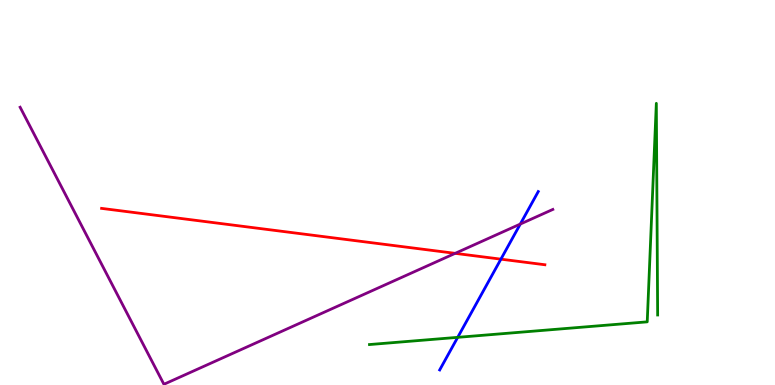[{'lines': ['blue', 'red'], 'intersections': [{'x': 6.46, 'y': 3.27}]}, {'lines': ['green', 'red'], 'intersections': []}, {'lines': ['purple', 'red'], 'intersections': [{'x': 5.87, 'y': 3.42}]}, {'lines': ['blue', 'green'], 'intersections': [{'x': 5.91, 'y': 1.24}]}, {'lines': ['blue', 'purple'], 'intersections': [{'x': 6.71, 'y': 4.18}]}, {'lines': ['green', 'purple'], 'intersections': []}]